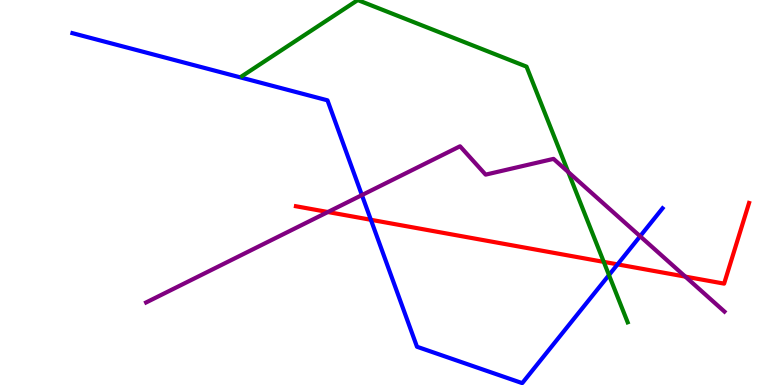[{'lines': ['blue', 'red'], 'intersections': [{'x': 4.79, 'y': 4.29}, {'x': 7.97, 'y': 3.13}]}, {'lines': ['green', 'red'], 'intersections': [{'x': 7.79, 'y': 3.2}]}, {'lines': ['purple', 'red'], 'intersections': [{'x': 4.23, 'y': 4.49}, {'x': 8.84, 'y': 2.82}]}, {'lines': ['blue', 'green'], 'intersections': [{'x': 7.86, 'y': 2.86}]}, {'lines': ['blue', 'purple'], 'intersections': [{'x': 4.67, 'y': 4.93}, {'x': 8.26, 'y': 3.86}]}, {'lines': ['green', 'purple'], 'intersections': [{'x': 7.33, 'y': 5.53}]}]